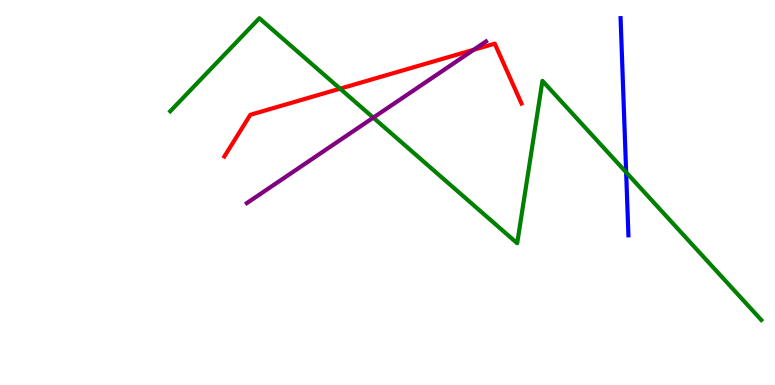[{'lines': ['blue', 'red'], 'intersections': []}, {'lines': ['green', 'red'], 'intersections': [{'x': 4.39, 'y': 7.7}]}, {'lines': ['purple', 'red'], 'intersections': [{'x': 6.11, 'y': 8.71}]}, {'lines': ['blue', 'green'], 'intersections': [{'x': 8.08, 'y': 5.52}]}, {'lines': ['blue', 'purple'], 'intersections': []}, {'lines': ['green', 'purple'], 'intersections': [{'x': 4.82, 'y': 6.94}]}]